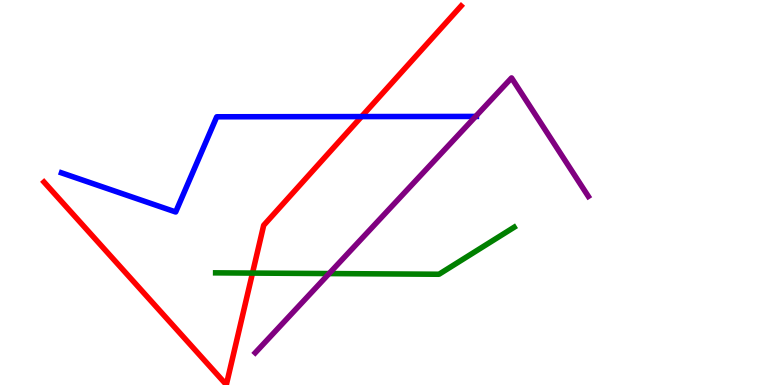[{'lines': ['blue', 'red'], 'intersections': [{'x': 4.67, 'y': 6.97}]}, {'lines': ['green', 'red'], 'intersections': [{'x': 3.26, 'y': 2.91}]}, {'lines': ['purple', 'red'], 'intersections': []}, {'lines': ['blue', 'green'], 'intersections': []}, {'lines': ['blue', 'purple'], 'intersections': [{'x': 6.14, 'y': 6.98}]}, {'lines': ['green', 'purple'], 'intersections': [{'x': 4.25, 'y': 2.89}]}]